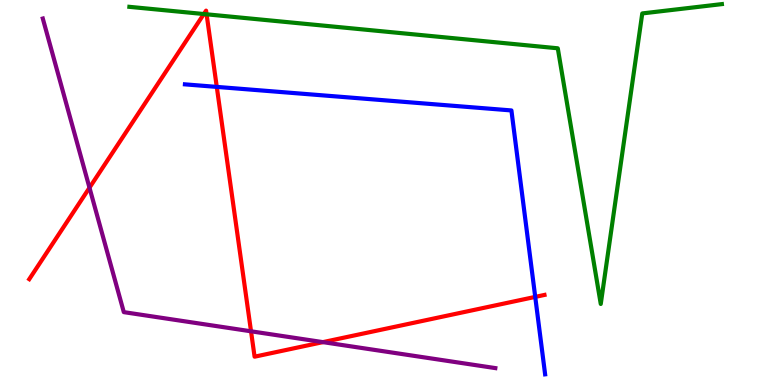[{'lines': ['blue', 'red'], 'intersections': [{'x': 2.8, 'y': 7.74}, {'x': 6.91, 'y': 2.29}]}, {'lines': ['green', 'red'], 'intersections': [{'x': 2.63, 'y': 9.64}, {'x': 2.67, 'y': 9.63}]}, {'lines': ['purple', 'red'], 'intersections': [{'x': 1.15, 'y': 5.12}, {'x': 3.24, 'y': 1.39}, {'x': 4.17, 'y': 1.11}]}, {'lines': ['blue', 'green'], 'intersections': []}, {'lines': ['blue', 'purple'], 'intersections': []}, {'lines': ['green', 'purple'], 'intersections': []}]